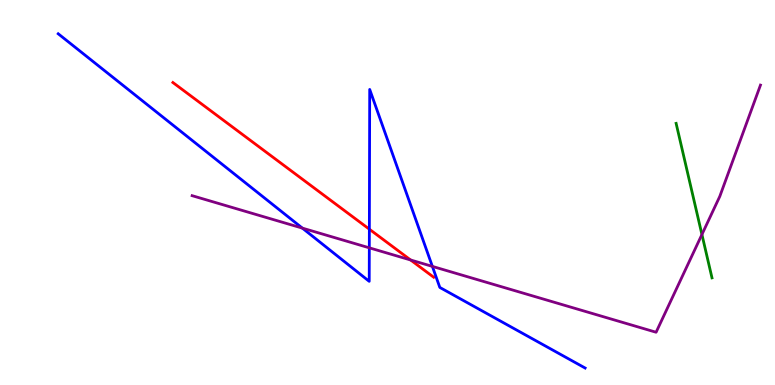[{'lines': ['blue', 'red'], 'intersections': [{'x': 4.77, 'y': 4.05}]}, {'lines': ['green', 'red'], 'intersections': []}, {'lines': ['purple', 'red'], 'intersections': [{'x': 5.3, 'y': 3.25}]}, {'lines': ['blue', 'green'], 'intersections': []}, {'lines': ['blue', 'purple'], 'intersections': [{'x': 3.9, 'y': 4.07}, {'x': 4.77, 'y': 3.56}, {'x': 5.58, 'y': 3.08}]}, {'lines': ['green', 'purple'], 'intersections': [{'x': 9.06, 'y': 3.91}]}]